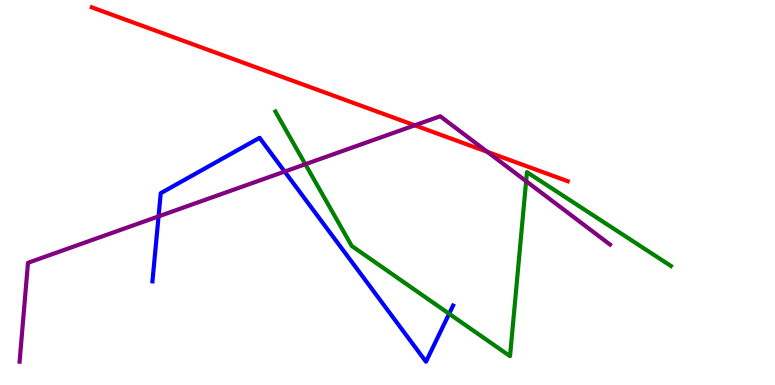[{'lines': ['blue', 'red'], 'intersections': []}, {'lines': ['green', 'red'], 'intersections': []}, {'lines': ['purple', 'red'], 'intersections': [{'x': 5.35, 'y': 6.74}, {'x': 6.29, 'y': 6.06}]}, {'lines': ['blue', 'green'], 'intersections': [{'x': 5.8, 'y': 1.85}]}, {'lines': ['blue', 'purple'], 'intersections': [{'x': 2.05, 'y': 4.38}, {'x': 3.67, 'y': 5.54}]}, {'lines': ['green', 'purple'], 'intersections': [{'x': 3.94, 'y': 5.73}, {'x': 6.79, 'y': 5.29}]}]